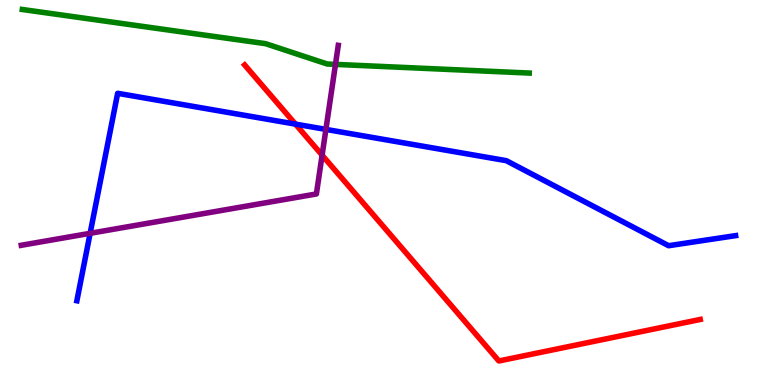[{'lines': ['blue', 'red'], 'intersections': [{'x': 3.81, 'y': 6.78}]}, {'lines': ['green', 'red'], 'intersections': []}, {'lines': ['purple', 'red'], 'intersections': [{'x': 4.16, 'y': 5.97}]}, {'lines': ['blue', 'green'], 'intersections': []}, {'lines': ['blue', 'purple'], 'intersections': [{'x': 1.16, 'y': 3.94}, {'x': 4.21, 'y': 6.64}]}, {'lines': ['green', 'purple'], 'intersections': [{'x': 4.33, 'y': 8.33}]}]